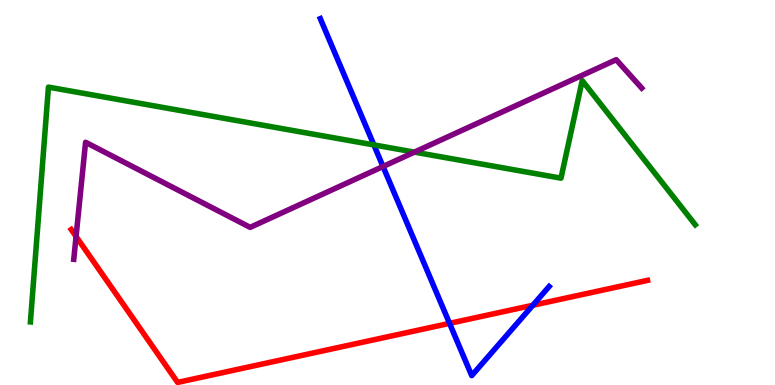[{'lines': ['blue', 'red'], 'intersections': [{'x': 5.8, 'y': 1.6}, {'x': 6.88, 'y': 2.07}]}, {'lines': ['green', 'red'], 'intersections': []}, {'lines': ['purple', 'red'], 'intersections': [{'x': 0.981, 'y': 3.86}]}, {'lines': ['blue', 'green'], 'intersections': [{'x': 4.82, 'y': 6.24}]}, {'lines': ['blue', 'purple'], 'intersections': [{'x': 4.94, 'y': 5.68}]}, {'lines': ['green', 'purple'], 'intersections': [{'x': 5.35, 'y': 6.05}]}]